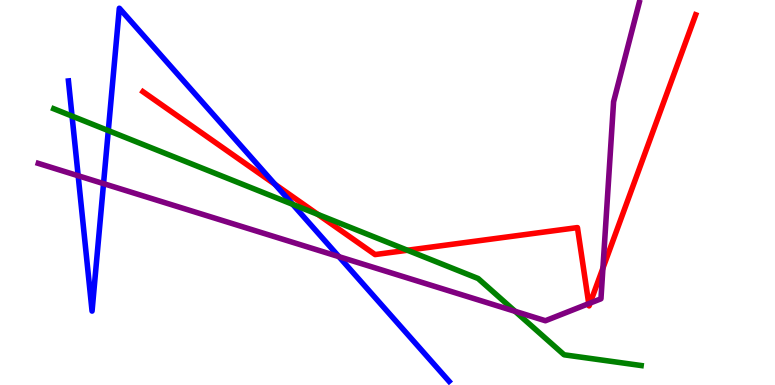[{'lines': ['blue', 'red'], 'intersections': [{'x': 3.55, 'y': 5.21}]}, {'lines': ['green', 'red'], 'intersections': [{'x': 4.1, 'y': 4.43}, {'x': 5.26, 'y': 3.5}]}, {'lines': ['purple', 'red'], 'intersections': [{'x': 7.6, 'y': 2.11}, {'x': 7.61, 'y': 2.13}, {'x': 7.78, 'y': 3.04}]}, {'lines': ['blue', 'green'], 'intersections': [{'x': 0.93, 'y': 6.98}, {'x': 1.4, 'y': 6.61}, {'x': 3.78, 'y': 4.69}]}, {'lines': ['blue', 'purple'], 'intersections': [{'x': 1.01, 'y': 5.44}, {'x': 1.34, 'y': 5.23}, {'x': 4.37, 'y': 3.33}]}, {'lines': ['green', 'purple'], 'intersections': [{'x': 6.65, 'y': 1.91}]}]